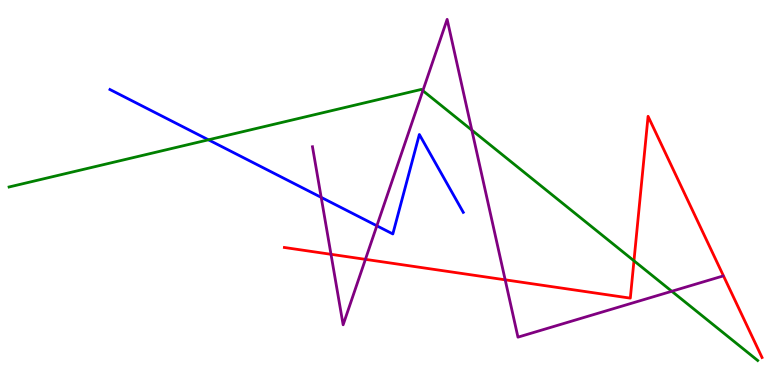[{'lines': ['blue', 'red'], 'intersections': []}, {'lines': ['green', 'red'], 'intersections': [{'x': 8.18, 'y': 3.23}]}, {'lines': ['purple', 'red'], 'intersections': [{'x': 4.27, 'y': 3.39}, {'x': 4.72, 'y': 3.26}, {'x': 6.52, 'y': 2.73}]}, {'lines': ['blue', 'green'], 'intersections': [{'x': 2.69, 'y': 6.37}]}, {'lines': ['blue', 'purple'], 'intersections': [{'x': 4.14, 'y': 4.87}, {'x': 4.86, 'y': 4.14}]}, {'lines': ['green', 'purple'], 'intersections': [{'x': 5.46, 'y': 7.64}, {'x': 6.09, 'y': 6.62}, {'x': 8.67, 'y': 2.43}]}]